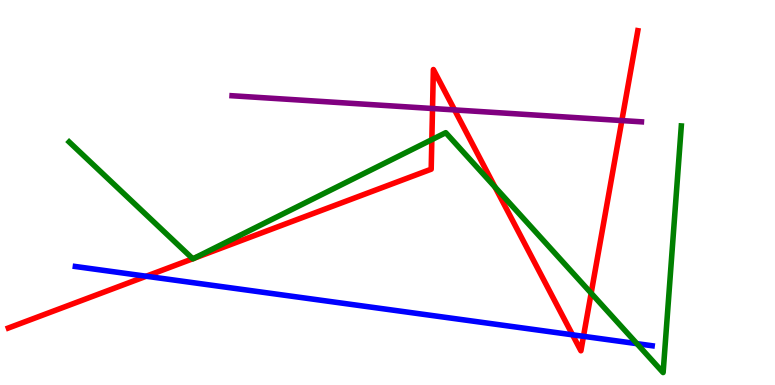[{'lines': ['blue', 'red'], 'intersections': [{'x': 1.89, 'y': 2.83}, {'x': 7.39, 'y': 1.3}, {'x': 7.53, 'y': 1.26}]}, {'lines': ['green', 'red'], 'intersections': [{'x': 2.49, 'y': 3.28}, {'x': 2.5, 'y': 3.29}, {'x': 5.57, 'y': 6.37}, {'x': 6.39, 'y': 5.14}, {'x': 7.63, 'y': 2.39}]}, {'lines': ['purple', 'red'], 'intersections': [{'x': 5.58, 'y': 7.18}, {'x': 5.87, 'y': 7.14}, {'x': 8.02, 'y': 6.87}]}, {'lines': ['blue', 'green'], 'intersections': [{'x': 8.22, 'y': 1.07}]}, {'lines': ['blue', 'purple'], 'intersections': []}, {'lines': ['green', 'purple'], 'intersections': []}]